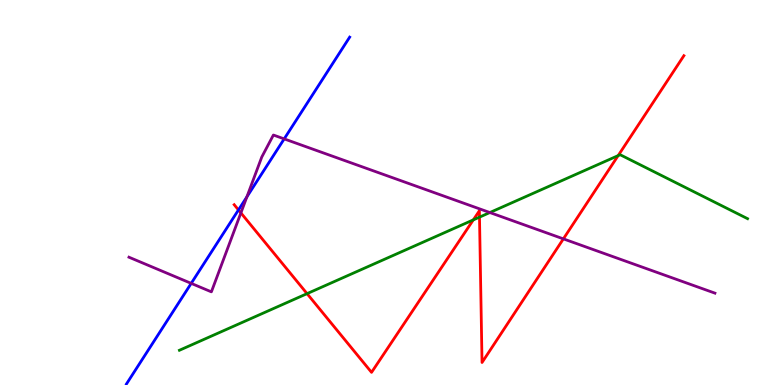[{'lines': ['blue', 'red'], 'intersections': [{'x': 3.08, 'y': 4.55}]}, {'lines': ['green', 'red'], 'intersections': [{'x': 3.96, 'y': 2.37}, {'x': 6.11, 'y': 4.29}, {'x': 6.19, 'y': 4.36}, {'x': 7.98, 'y': 5.96}]}, {'lines': ['purple', 'red'], 'intersections': [{'x': 3.11, 'y': 4.47}, {'x': 7.27, 'y': 3.8}]}, {'lines': ['blue', 'green'], 'intersections': []}, {'lines': ['blue', 'purple'], 'intersections': [{'x': 2.47, 'y': 2.64}, {'x': 3.19, 'y': 4.89}, {'x': 3.67, 'y': 6.39}]}, {'lines': ['green', 'purple'], 'intersections': [{'x': 6.32, 'y': 4.48}]}]